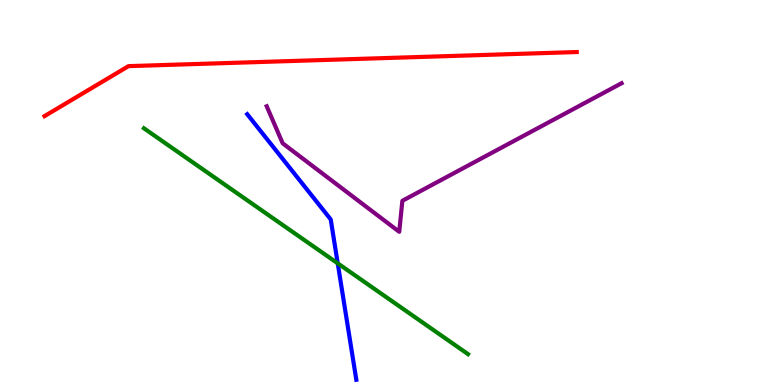[{'lines': ['blue', 'red'], 'intersections': []}, {'lines': ['green', 'red'], 'intersections': []}, {'lines': ['purple', 'red'], 'intersections': []}, {'lines': ['blue', 'green'], 'intersections': [{'x': 4.36, 'y': 3.16}]}, {'lines': ['blue', 'purple'], 'intersections': []}, {'lines': ['green', 'purple'], 'intersections': []}]